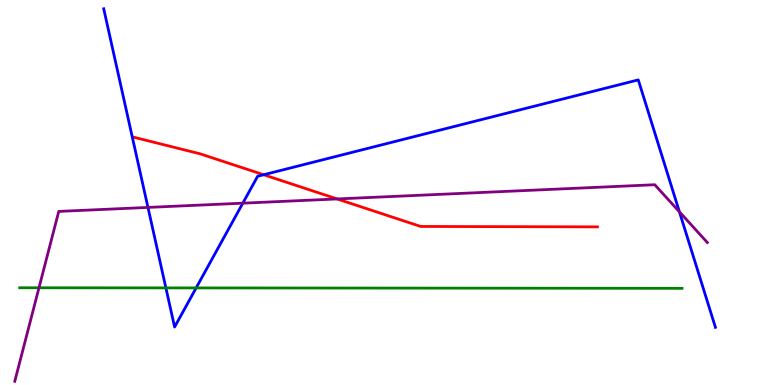[{'lines': ['blue', 'red'], 'intersections': [{'x': 3.4, 'y': 5.46}]}, {'lines': ['green', 'red'], 'intersections': []}, {'lines': ['purple', 'red'], 'intersections': [{'x': 4.35, 'y': 4.83}]}, {'lines': ['blue', 'green'], 'intersections': [{'x': 2.14, 'y': 2.52}, {'x': 2.53, 'y': 2.52}]}, {'lines': ['blue', 'purple'], 'intersections': [{'x': 1.91, 'y': 4.61}, {'x': 3.13, 'y': 4.72}, {'x': 8.77, 'y': 4.5}]}, {'lines': ['green', 'purple'], 'intersections': [{'x': 0.503, 'y': 2.53}]}]